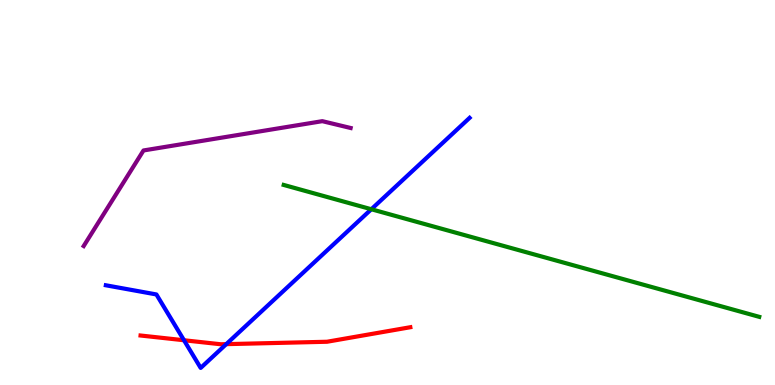[{'lines': ['blue', 'red'], 'intersections': [{'x': 2.37, 'y': 1.16}, {'x': 2.92, 'y': 1.06}]}, {'lines': ['green', 'red'], 'intersections': []}, {'lines': ['purple', 'red'], 'intersections': []}, {'lines': ['blue', 'green'], 'intersections': [{'x': 4.79, 'y': 4.57}]}, {'lines': ['blue', 'purple'], 'intersections': []}, {'lines': ['green', 'purple'], 'intersections': []}]